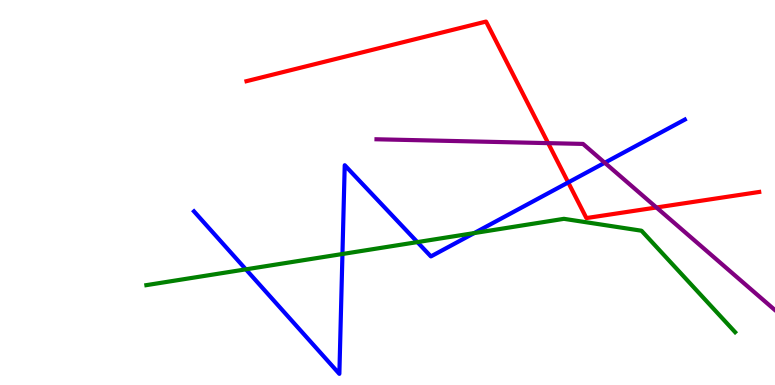[{'lines': ['blue', 'red'], 'intersections': [{'x': 7.33, 'y': 5.26}]}, {'lines': ['green', 'red'], 'intersections': []}, {'lines': ['purple', 'red'], 'intersections': [{'x': 7.07, 'y': 6.28}, {'x': 8.47, 'y': 4.61}]}, {'lines': ['blue', 'green'], 'intersections': [{'x': 3.17, 'y': 3.0}, {'x': 4.42, 'y': 3.4}, {'x': 5.39, 'y': 3.71}, {'x': 6.12, 'y': 3.95}]}, {'lines': ['blue', 'purple'], 'intersections': [{'x': 7.8, 'y': 5.77}]}, {'lines': ['green', 'purple'], 'intersections': []}]